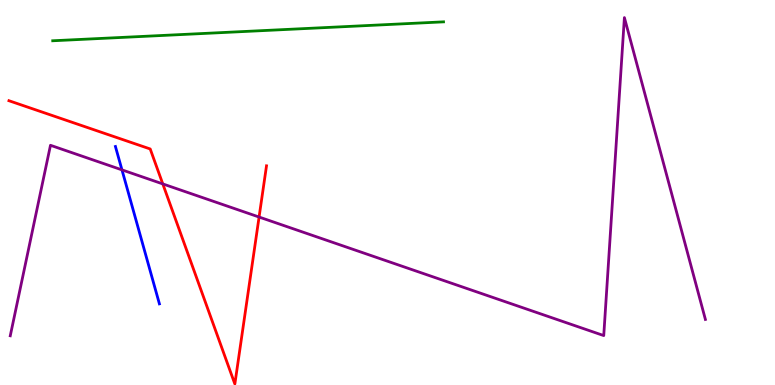[{'lines': ['blue', 'red'], 'intersections': []}, {'lines': ['green', 'red'], 'intersections': []}, {'lines': ['purple', 'red'], 'intersections': [{'x': 2.1, 'y': 5.22}, {'x': 3.34, 'y': 4.36}]}, {'lines': ['blue', 'green'], 'intersections': []}, {'lines': ['blue', 'purple'], 'intersections': [{'x': 1.57, 'y': 5.59}]}, {'lines': ['green', 'purple'], 'intersections': []}]